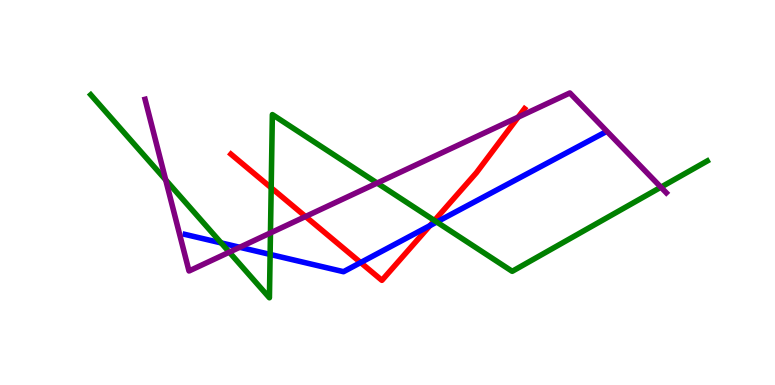[{'lines': ['blue', 'red'], 'intersections': [{'x': 4.65, 'y': 3.18}, {'x': 5.55, 'y': 4.14}]}, {'lines': ['green', 'red'], 'intersections': [{'x': 3.5, 'y': 5.12}, {'x': 5.61, 'y': 4.27}]}, {'lines': ['purple', 'red'], 'intersections': [{'x': 3.94, 'y': 4.38}, {'x': 6.69, 'y': 6.96}]}, {'lines': ['blue', 'green'], 'intersections': [{'x': 2.85, 'y': 3.69}, {'x': 3.49, 'y': 3.39}, {'x': 5.64, 'y': 4.23}]}, {'lines': ['blue', 'purple'], 'intersections': [{'x': 3.09, 'y': 3.58}]}, {'lines': ['green', 'purple'], 'intersections': [{'x': 2.14, 'y': 5.33}, {'x': 2.96, 'y': 3.45}, {'x': 3.49, 'y': 3.95}, {'x': 4.87, 'y': 5.25}, {'x': 8.53, 'y': 5.14}]}]